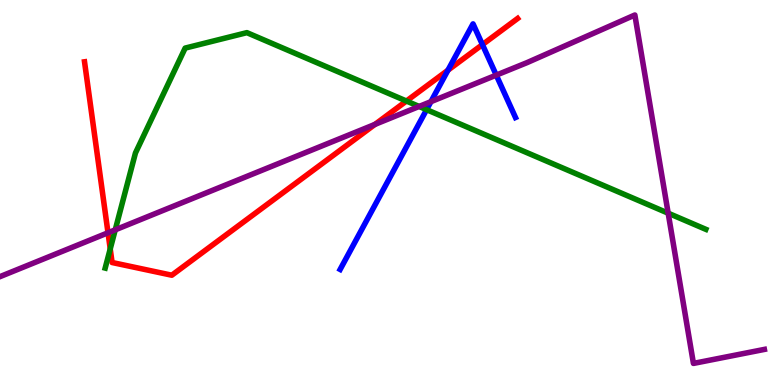[{'lines': ['blue', 'red'], 'intersections': [{'x': 5.78, 'y': 8.18}, {'x': 6.22, 'y': 8.84}]}, {'lines': ['green', 'red'], 'intersections': [{'x': 1.42, 'y': 3.53}, {'x': 5.24, 'y': 7.38}]}, {'lines': ['purple', 'red'], 'intersections': [{'x': 1.39, 'y': 3.95}, {'x': 4.84, 'y': 6.77}]}, {'lines': ['blue', 'green'], 'intersections': [{'x': 5.5, 'y': 7.15}]}, {'lines': ['blue', 'purple'], 'intersections': [{'x': 5.56, 'y': 7.36}, {'x': 6.4, 'y': 8.05}]}, {'lines': ['green', 'purple'], 'intersections': [{'x': 1.49, 'y': 4.03}, {'x': 5.41, 'y': 7.23}, {'x': 8.62, 'y': 4.46}]}]